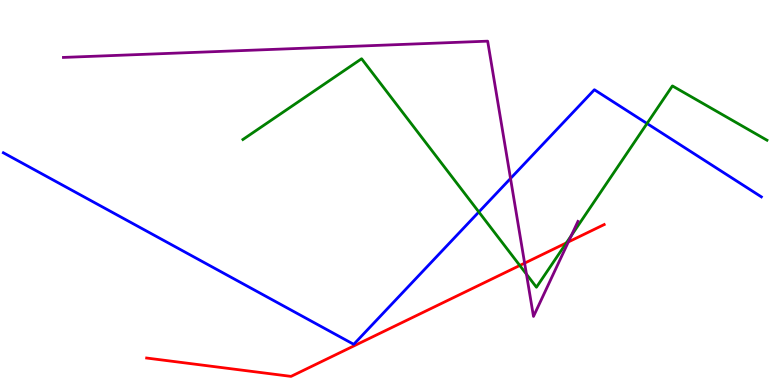[{'lines': ['blue', 'red'], 'intersections': []}, {'lines': ['green', 'red'], 'intersections': [{'x': 6.71, 'y': 3.1}, {'x': 7.31, 'y': 3.69}]}, {'lines': ['purple', 'red'], 'intersections': [{'x': 6.77, 'y': 3.17}, {'x': 7.33, 'y': 3.72}]}, {'lines': ['blue', 'green'], 'intersections': [{'x': 6.18, 'y': 4.49}, {'x': 8.35, 'y': 6.79}]}, {'lines': ['blue', 'purple'], 'intersections': [{'x': 6.59, 'y': 5.36}]}, {'lines': ['green', 'purple'], 'intersections': [{'x': 6.79, 'y': 2.88}, {'x': 7.37, 'y': 3.88}]}]